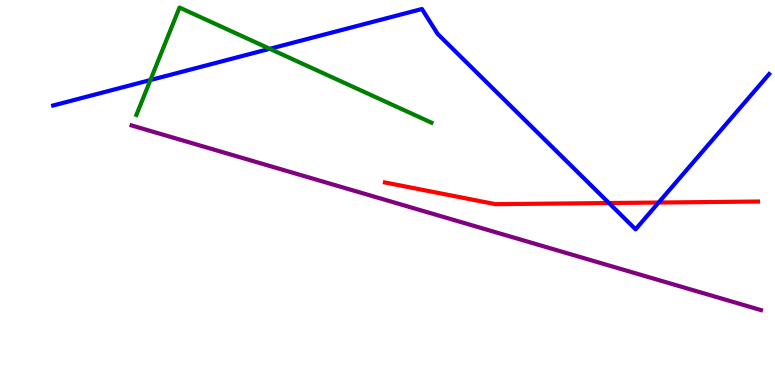[{'lines': ['blue', 'red'], 'intersections': [{'x': 7.86, 'y': 4.73}, {'x': 8.5, 'y': 4.74}]}, {'lines': ['green', 'red'], 'intersections': []}, {'lines': ['purple', 'red'], 'intersections': []}, {'lines': ['blue', 'green'], 'intersections': [{'x': 1.94, 'y': 7.92}, {'x': 3.48, 'y': 8.73}]}, {'lines': ['blue', 'purple'], 'intersections': []}, {'lines': ['green', 'purple'], 'intersections': []}]